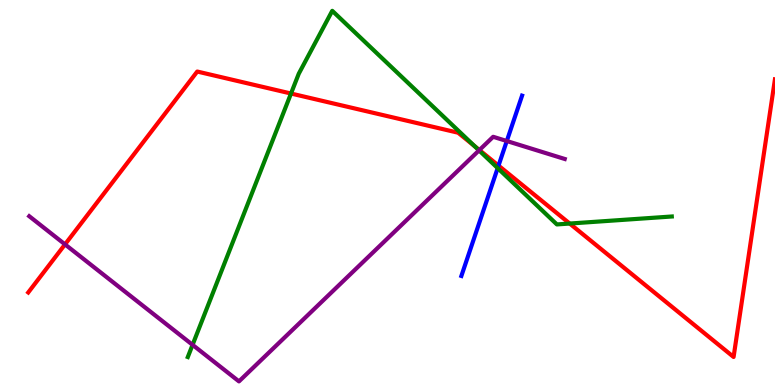[{'lines': ['blue', 'red'], 'intersections': [{'x': 6.43, 'y': 5.7}]}, {'lines': ['green', 'red'], 'intersections': [{'x': 3.75, 'y': 7.57}, {'x': 6.12, 'y': 6.21}, {'x': 7.35, 'y': 4.19}]}, {'lines': ['purple', 'red'], 'intersections': [{'x': 0.839, 'y': 3.65}, {'x': 6.19, 'y': 6.1}]}, {'lines': ['blue', 'green'], 'intersections': [{'x': 6.42, 'y': 5.63}]}, {'lines': ['blue', 'purple'], 'intersections': [{'x': 6.54, 'y': 6.34}]}, {'lines': ['green', 'purple'], 'intersections': [{'x': 2.48, 'y': 1.04}, {'x': 6.18, 'y': 6.09}]}]